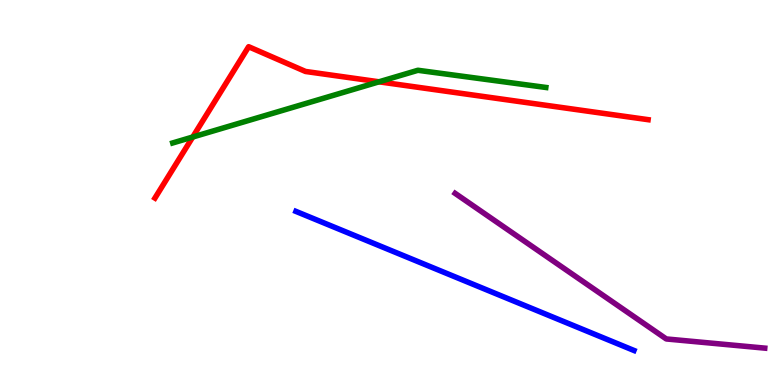[{'lines': ['blue', 'red'], 'intersections': []}, {'lines': ['green', 'red'], 'intersections': [{'x': 2.49, 'y': 6.44}, {'x': 4.89, 'y': 7.88}]}, {'lines': ['purple', 'red'], 'intersections': []}, {'lines': ['blue', 'green'], 'intersections': []}, {'lines': ['blue', 'purple'], 'intersections': []}, {'lines': ['green', 'purple'], 'intersections': []}]